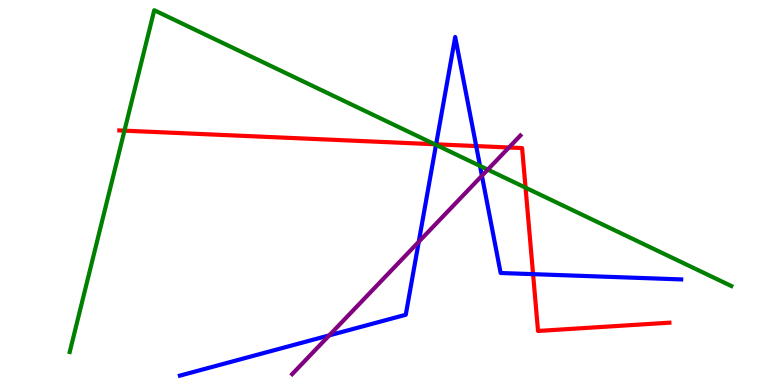[{'lines': ['blue', 'red'], 'intersections': [{'x': 5.63, 'y': 6.25}, {'x': 6.14, 'y': 6.21}, {'x': 6.88, 'y': 2.88}]}, {'lines': ['green', 'red'], 'intersections': [{'x': 1.61, 'y': 6.61}, {'x': 5.61, 'y': 6.25}, {'x': 6.78, 'y': 5.13}]}, {'lines': ['purple', 'red'], 'intersections': [{'x': 6.57, 'y': 6.17}]}, {'lines': ['blue', 'green'], 'intersections': [{'x': 5.63, 'y': 6.24}, {'x': 6.19, 'y': 5.69}]}, {'lines': ['blue', 'purple'], 'intersections': [{'x': 4.25, 'y': 1.29}, {'x': 5.4, 'y': 3.72}, {'x': 6.22, 'y': 5.44}]}, {'lines': ['green', 'purple'], 'intersections': [{'x': 6.29, 'y': 5.59}]}]